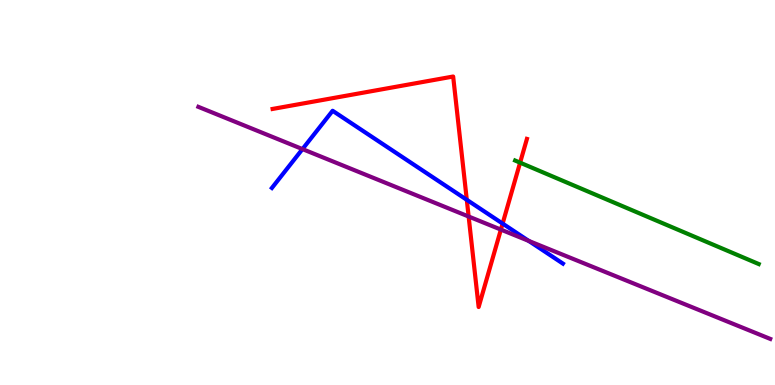[{'lines': ['blue', 'red'], 'intersections': [{'x': 6.02, 'y': 4.81}, {'x': 6.49, 'y': 4.19}]}, {'lines': ['green', 'red'], 'intersections': [{'x': 6.71, 'y': 5.78}]}, {'lines': ['purple', 'red'], 'intersections': [{'x': 6.05, 'y': 4.38}, {'x': 6.46, 'y': 4.04}]}, {'lines': ['blue', 'green'], 'intersections': []}, {'lines': ['blue', 'purple'], 'intersections': [{'x': 3.9, 'y': 6.13}, {'x': 6.82, 'y': 3.74}]}, {'lines': ['green', 'purple'], 'intersections': []}]